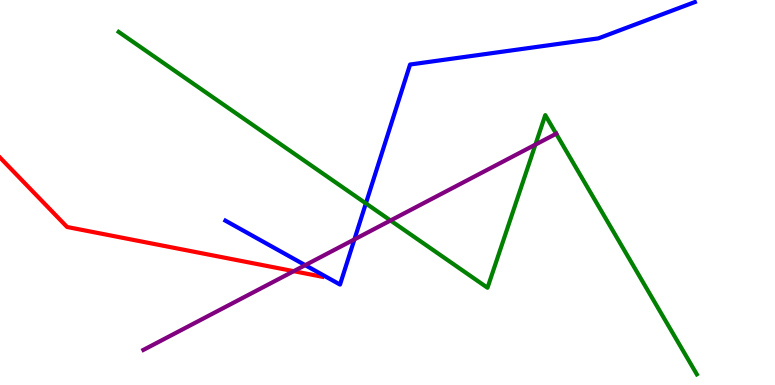[{'lines': ['blue', 'red'], 'intersections': []}, {'lines': ['green', 'red'], 'intersections': []}, {'lines': ['purple', 'red'], 'intersections': [{'x': 3.79, 'y': 2.96}]}, {'lines': ['blue', 'green'], 'intersections': [{'x': 4.72, 'y': 4.72}]}, {'lines': ['blue', 'purple'], 'intersections': [{'x': 3.94, 'y': 3.11}, {'x': 4.57, 'y': 3.78}]}, {'lines': ['green', 'purple'], 'intersections': [{'x': 5.04, 'y': 4.27}, {'x': 6.91, 'y': 6.24}, {'x': 7.18, 'y': 6.53}]}]